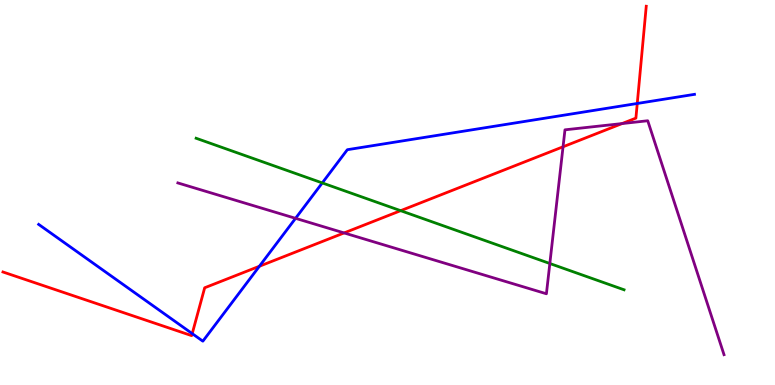[{'lines': ['blue', 'red'], 'intersections': [{'x': 2.48, 'y': 1.33}, {'x': 3.35, 'y': 3.08}, {'x': 8.22, 'y': 7.31}]}, {'lines': ['green', 'red'], 'intersections': [{'x': 5.17, 'y': 4.53}]}, {'lines': ['purple', 'red'], 'intersections': [{'x': 4.44, 'y': 3.95}, {'x': 7.27, 'y': 6.19}, {'x': 8.03, 'y': 6.79}]}, {'lines': ['blue', 'green'], 'intersections': [{'x': 4.16, 'y': 5.25}]}, {'lines': ['blue', 'purple'], 'intersections': [{'x': 3.81, 'y': 4.33}]}, {'lines': ['green', 'purple'], 'intersections': [{'x': 7.09, 'y': 3.16}]}]